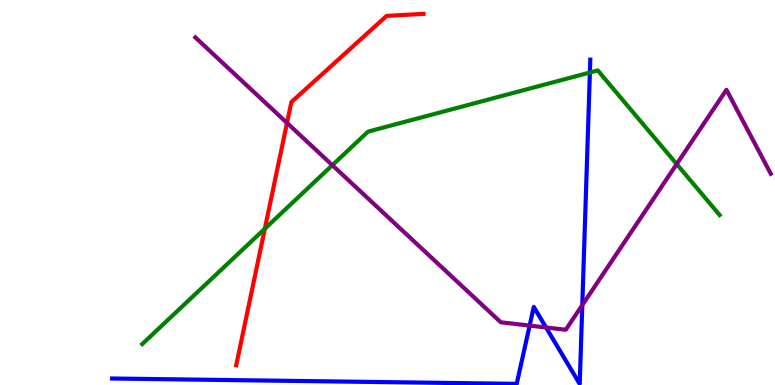[{'lines': ['blue', 'red'], 'intersections': []}, {'lines': ['green', 'red'], 'intersections': [{'x': 3.42, 'y': 4.06}]}, {'lines': ['purple', 'red'], 'intersections': [{'x': 3.7, 'y': 6.81}]}, {'lines': ['blue', 'green'], 'intersections': [{'x': 7.61, 'y': 8.12}]}, {'lines': ['blue', 'purple'], 'intersections': [{'x': 6.83, 'y': 1.54}, {'x': 7.05, 'y': 1.49}, {'x': 7.51, 'y': 2.08}]}, {'lines': ['green', 'purple'], 'intersections': [{'x': 4.29, 'y': 5.71}, {'x': 8.73, 'y': 5.74}]}]